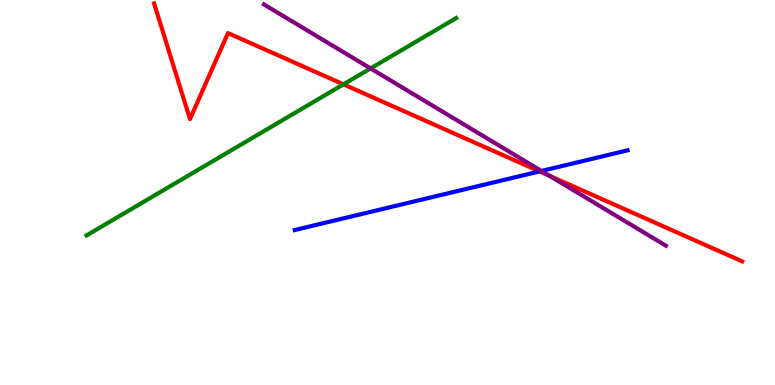[{'lines': ['blue', 'red'], 'intersections': [{'x': 6.96, 'y': 5.55}]}, {'lines': ['green', 'red'], 'intersections': [{'x': 4.43, 'y': 7.81}]}, {'lines': ['purple', 'red'], 'intersections': [{'x': 7.09, 'y': 5.43}]}, {'lines': ['blue', 'green'], 'intersections': []}, {'lines': ['blue', 'purple'], 'intersections': [{'x': 6.99, 'y': 5.56}]}, {'lines': ['green', 'purple'], 'intersections': [{'x': 4.78, 'y': 8.22}]}]